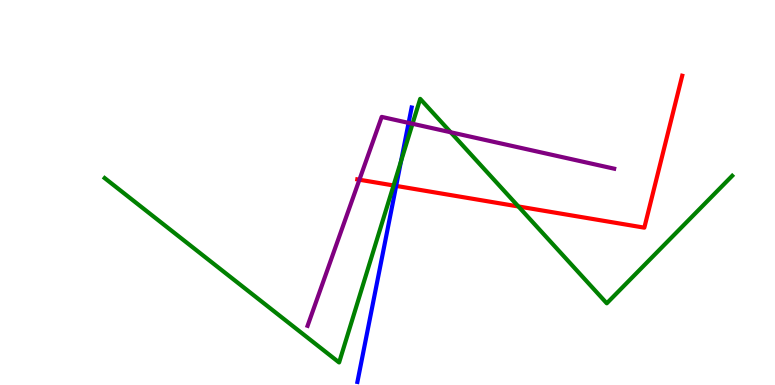[{'lines': ['blue', 'red'], 'intersections': [{'x': 5.11, 'y': 5.17}]}, {'lines': ['green', 'red'], 'intersections': [{'x': 5.08, 'y': 5.18}, {'x': 6.69, 'y': 4.64}]}, {'lines': ['purple', 'red'], 'intersections': [{'x': 4.64, 'y': 5.33}]}, {'lines': ['blue', 'green'], 'intersections': [{'x': 5.17, 'y': 5.81}]}, {'lines': ['blue', 'purple'], 'intersections': [{'x': 5.27, 'y': 6.81}]}, {'lines': ['green', 'purple'], 'intersections': [{'x': 5.32, 'y': 6.79}, {'x': 5.82, 'y': 6.56}]}]